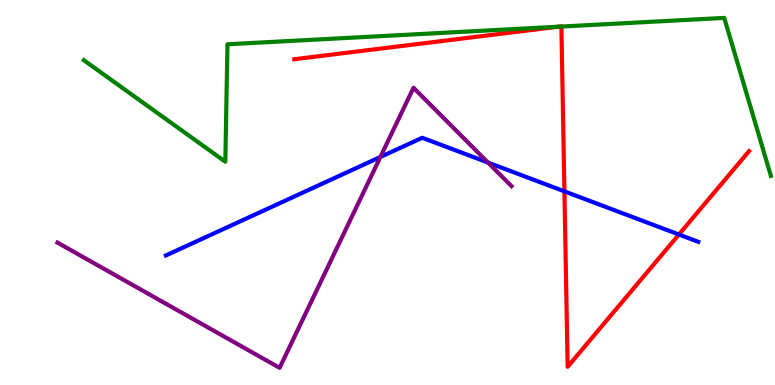[{'lines': ['blue', 'red'], 'intersections': [{'x': 7.28, 'y': 5.03}, {'x': 8.76, 'y': 3.91}]}, {'lines': ['green', 'red'], 'intersections': [{'x': 7.2, 'y': 9.31}, {'x': 7.24, 'y': 9.31}]}, {'lines': ['purple', 'red'], 'intersections': []}, {'lines': ['blue', 'green'], 'intersections': []}, {'lines': ['blue', 'purple'], 'intersections': [{'x': 4.91, 'y': 5.92}, {'x': 6.3, 'y': 5.78}]}, {'lines': ['green', 'purple'], 'intersections': []}]